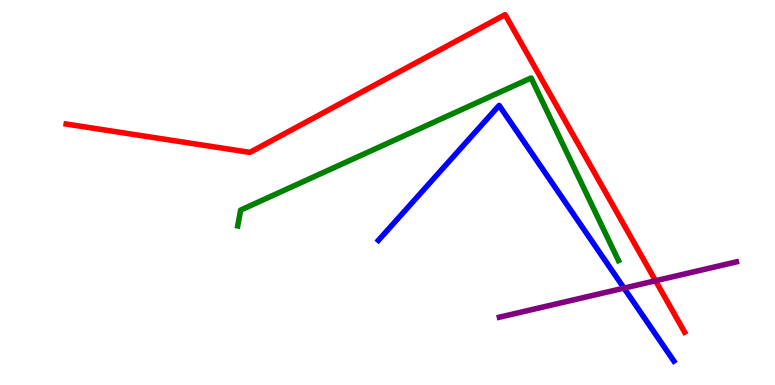[{'lines': ['blue', 'red'], 'intersections': []}, {'lines': ['green', 'red'], 'intersections': []}, {'lines': ['purple', 'red'], 'intersections': [{'x': 8.46, 'y': 2.71}]}, {'lines': ['blue', 'green'], 'intersections': []}, {'lines': ['blue', 'purple'], 'intersections': [{'x': 8.05, 'y': 2.52}]}, {'lines': ['green', 'purple'], 'intersections': []}]